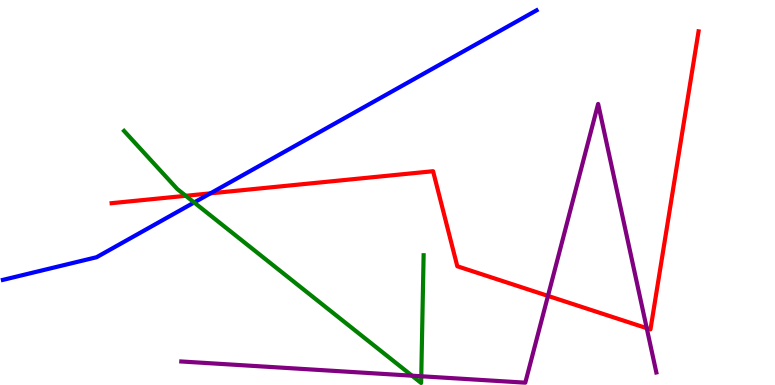[{'lines': ['blue', 'red'], 'intersections': [{'x': 2.71, 'y': 4.98}]}, {'lines': ['green', 'red'], 'intersections': [{'x': 2.4, 'y': 4.91}]}, {'lines': ['purple', 'red'], 'intersections': [{'x': 7.07, 'y': 2.31}, {'x': 8.35, 'y': 1.48}]}, {'lines': ['blue', 'green'], 'intersections': [{'x': 2.51, 'y': 4.74}]}, {'lines': ['blue', 'purple'], 'intersections': []}, {'lines': ['green', 'purple'], 'intersections': [{'x': 5.32, 'y': 0.242}, {'x': 5.44, 'y': 0.227}]}]